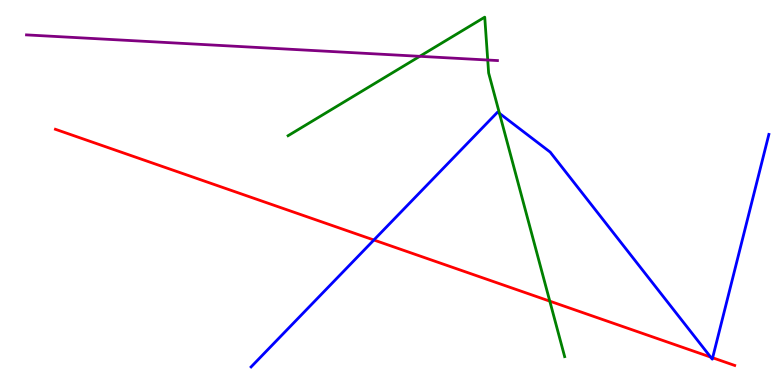[{'lines': ['blue', 'red'], 'intersections': [{'x': 4.82, 'y': 3.77}, {'x': 9.17, 'y': 0.725}, {'x': 9.2, 'y': 0.707}]}, {'lines': ['green', 'red'], 'intersections': [{'x': 7.09, 'y': 2.18}]}, {'lines': ['purple', 'red'], 'intersections': []}, {'lines': ['blue', 'green'], 'intersections': [{'x': 6.44, 'y': 7.06}]}, {'lines': ['blue', 'purple'], 'intersections': []}, {'lines': ['green', 'purple'], 'intersections': [{'x': 5.42, 'y': 8.54}, {'x': 6.29, 'y': 8.44}]}]